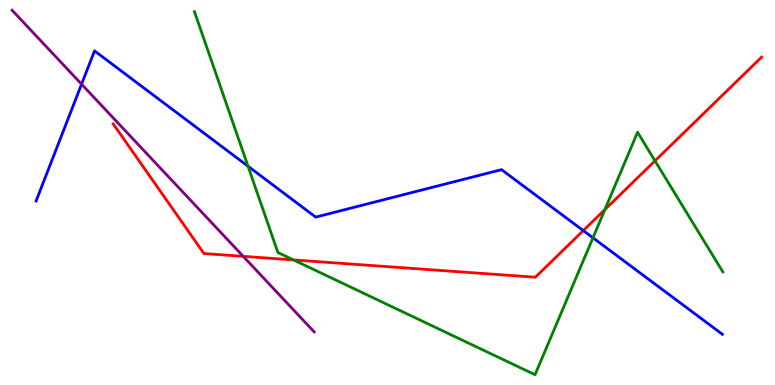[{'lines': ['blue', 'red'], 'intersections': [{'x': 7.53, 'y': 4.01}]}, {'lines': ['green', 'red'], 'intersections': [{'x': 3.79, 'y': 3.25}, {'x': 7.8, 'y': 4.56}, {'x': 8.45, 'y': 5.82}]}, {'lines': ['purple', 'red'], 'intersections': [{'x': 3.14, 'y': 3.34}]}, {'lines': ['blue', 'green'], 'intersections': [{'x': 3.2, 'y': 5.68}, {'x': 7.65, 'y': 3.82}]}, {'lines': ['blue', 'purple'], 'intersections': [{'x': 1.05, 'y': 7.81}]}, {'lines': ['green', 'purple'], 'intersections': []}]